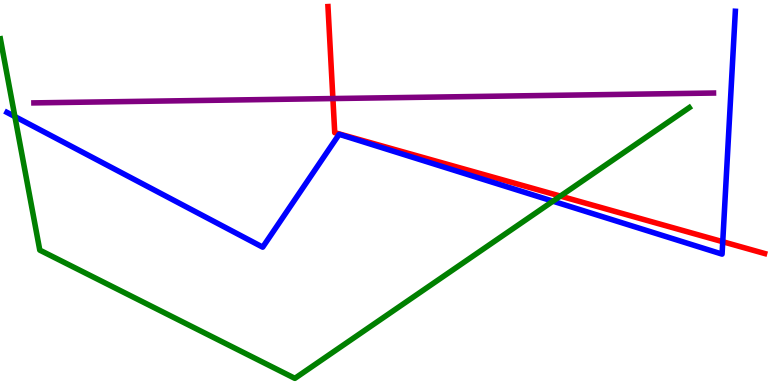[{'lines': ['blue', 'red'], 'intersections': [{'x': 9.33, 'y': 3.72}]}, {'lines': ['green', 'red'], 'intersections': [{'x': 7.23, 'y': 4.91}]}, {'lines': ['purple', 'red'], 'intersections': [{'x': 4.3, 'y': 7.44}]}, {'lines': ['blue', 'green'], 'intersections': [{'x': 0.192, 'y': 6.97}, {'x': 7.13, 'y': 4.77}]}, {'lines': ['blue', 'purple'], 'intersections': []}, {'lines': ['green', 'purple'], 'intersections': []}]